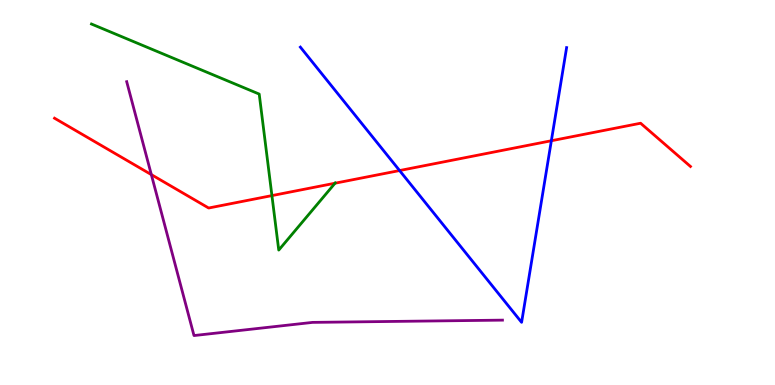[{'lines': ['blue', 'red'], 'intersections': [{'x': 5.16, 'y': 5.57}, {'x': 7.11, 'y': 6.34}]}, {'lines': ['green', 'red'], 'intersections': [{'x': 3.51, 'y': 4.92}, {'x': 4.32, 'y': 5.24}]}, {'lines': ['purple', 'red'], 'intersections': [{'x': 1.95, 'y': 5.46}]}, {'lines': ['blue', 'green'], 'intersections': []}, {'lines': ['blue', 'purple'], 'intersections': []}, {'lines': ['green', 'purple'], 'intersections': []}]